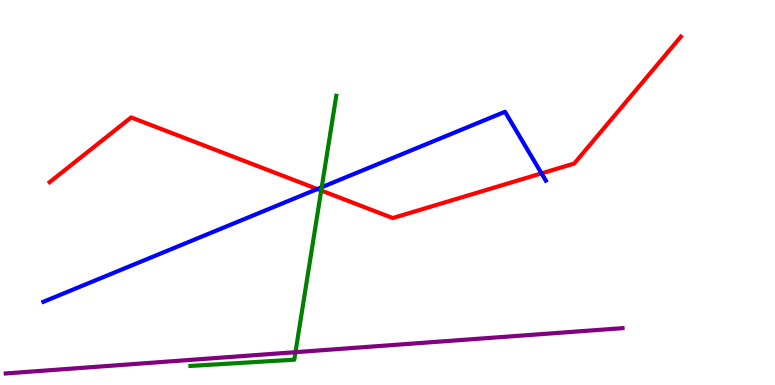[{'lines': ['blue', 'red'], 'intersections': [{'x': 4.09, 'y': 5.09}, {'x': 6.99, 'y': 5.5}]}, {'lines': ['green', 'red'], 'intersections': [{'x': 4.14, 'y': 5.05}]}, {'lines': ['purple', 'red'], 'intersections': []}, {'lines': ['blue', 'green'], 'intersections': [{'x': 4.15, 'y': 5.14}]}, {'lines': ['blue', 'purple'], 'intersections': []}, {'lines': ['green', 'purple'], 'intersections': [{'x': 3.81, 'y': 0.853}]}]